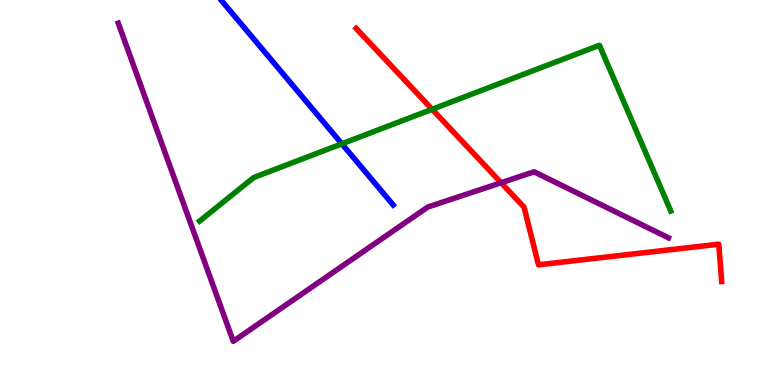[{'lines': ['blue', 'red'], 'intersections': []}, {'lines': ['green', 'red'], 'intersections': [{'x': 5.58, 'y': 7.16}]}, {'lines': ['purple', 'red'], 'intersections': [{'x': 6.47, 'y': 5.25}]}, {'lines': ['blue', 'green'], 'intersections': [{'x': 4.41, 'y': 6.26}]}, {'lines': ['blue', 'purple'], 'intersections': []}, {'lines': ['green', 'purple'], 'intersections': []}]